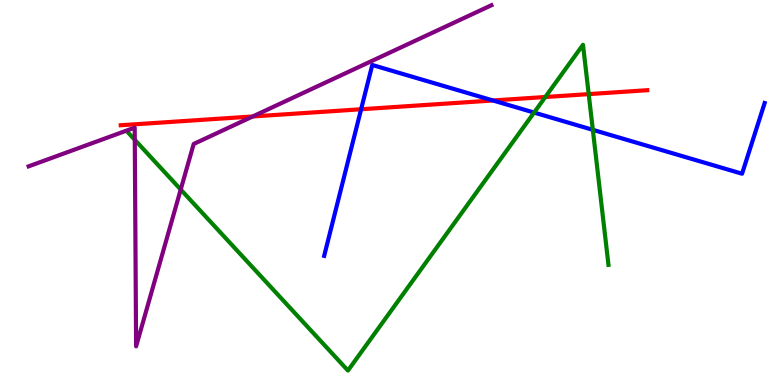[{'lines': ['blue', 'red'], 'intersections': [{'x': 4.66, 'y': 7.16}, {'x': 6.36, 'y': 7.39}]}, {'lines': ['green', 'red'], 'intersections': [{'x': 7.04, 'y': 7.48}, {'x': 7.6, 'y': 7.56}]}, {'lines': ['purple', 'red'], 'intersections': [{'x': 3.26, 'y': 6.97}]}, {'lines': ['blue', 'green'], 'intersections': [{'x': 6.89, 'y': 7.08}, {'x': 7.65, 'y': 6.63}]}, {'lines': ['blue', 'purple'], 'intersections': []}, {'lines': ['green', 'purple'], 'intersections': [{'x': 1.74, 'y': 6.37}, {'x': 2.33, 'y': 5.08}]}]